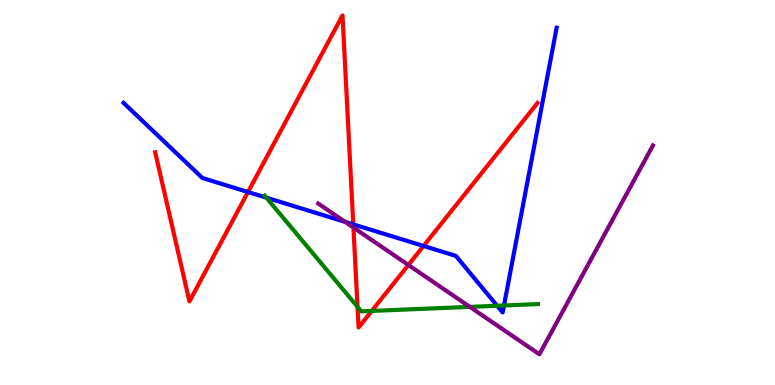[{'lines': ['blue', 'red'], 'intersections': [{'x': 3.2, 'y': 5.01}, {'x': 4.56, 'y': 4.17}, {'x': 5.46, 'y': 3.61}]}, {'lines': ['green', 'red'], 'intersections': [{'x': 4.61, 'y': 2.03}, {'x': 4.8, 'y': 1.92}]}, {'lines': ['purple', 'red'], 'intersections': [{'x': 4.56, 'y': 4.09}, {'x': 5.27, 'y': 3.12}]}, {'lines': ['blue', 'green'], 'intersections': [{'x': 3.44, 'y': 4.87}, {'x': 6.41, 'y': 2.06}, {'x': 6.5, 'y': 2.07}]}, {'lines': ['blue', 'purple'], 'intersections': [{'x': 4.45, 'y': 4.24}]}, {'lines': ['green', 'purple'], 'intersections': [{'x': 6.06, 'y': 2.03}]}]